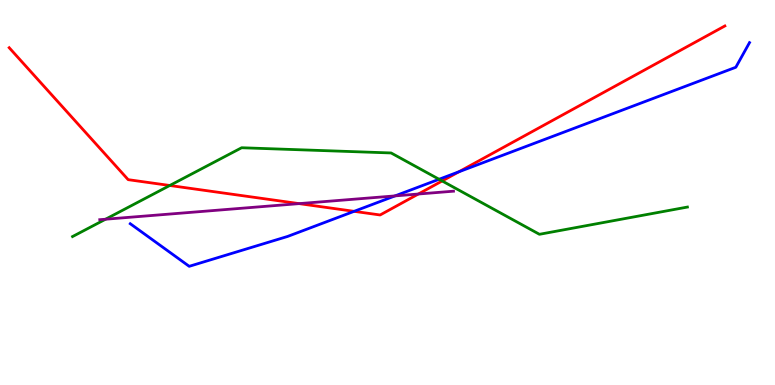[{'lines': ['blue', 'red'], 'intersections': [{'x': 4.57, 'y': 4.51}, {'x': 5.92, 'y': 5.54}]}, {'lines': ['green', 'red'], 'intersections': [{'x': 2.19, 'y': 5.18}, {'x': 5.71, 'y': 5.3}]}, {'lines': ['purple', 'red'], 'intersections': [{'x': 3.86, 'y': 4.71}, {'x': 5.4, 'y': 4.96}]}, {'lines': ['blue', 'green'], 'intersections': [{'x': 5.67, 'y': 5.34}]}, {'lines': ['blue', 'purple'], 'intersections': [{'x': 5.1, 'y': 4.91}]}, {'lines': ['green', 'purple'], 'intersections': [{'x': 1.36, 'y': 4.31}]}]